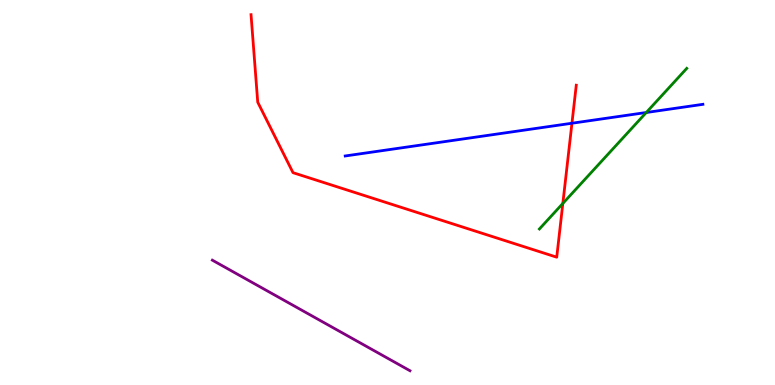[{'lines': ['blue', 'red'], 'intersections': [{'x': 7.38, 'y': 6.8}]}, {'lines': ['green', 'red'], 'intersections': [{'x': 7.26, 'y': 4.72}]}, {'lines': ['purple', 'red'], 'intersections': []}, {'lines': ['blue', 'green'], 'intersections': [{'x': 8.34, 'y': 7.08}]}, {'lines': ['blue', 'purple'], 'intersections': []}, {'lines': ['green', 'purple'], 'intersections': []}]